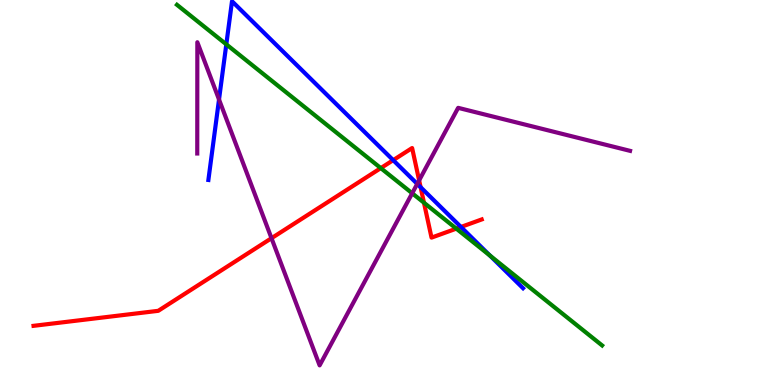[{'lines': ['blue', 'red'], 'intersections': [{'x': 5.07, 'y': 5.84}, {'x': 5.43, 'y': 5.14}, {'x': 5.95, 'y': 4.1}]}, {'lines': ['green', 'red'], 'intersections': [{'x': 4.91, 'y': 5.63}, {'x': 5.47, 'y': 4.73}, {'x': 5.89, 'y': 4.06}]}, {'lines': ['purple', 'red'], 'intersections': [{'x': 3.5, 'y': 3.81}, {'x': 5.41, 'y': 5.31}]}, {'lines': ['blue', 'green'], 'intersections': [{'x': 2.92, 'y': 8.85}, {'x': 6.32, 'y': 3.36}]}, {'lines': ['blue', 'purple'], 'intersections': [{'x': 2.83, 'y': 7.42}, {'x': 5.38, 'y': 5.22}]}, {'lines': ['green', 'purple'], 'intersections': [{'x': 5.32, 'y': 4.98}]}]